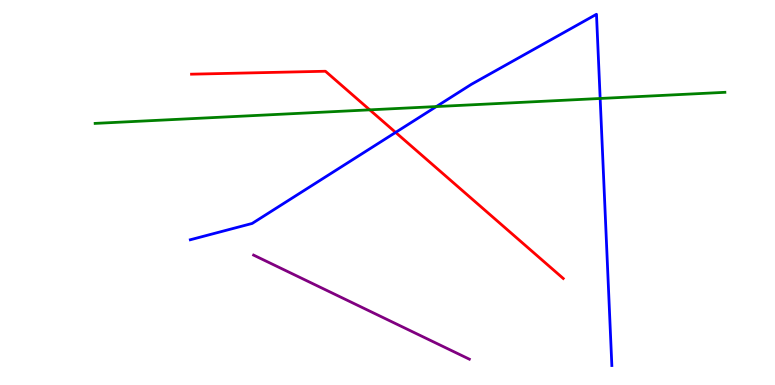[{'lines': ['blue', 'red'], 'intersections': [{'x': 5.1, 'y': 6.56}]}, {'lines': ['green', 'red'], 'intersections': [{'x': 4.77, 'y': 7.15}]}, {'lines': ['purple', 'red'], 'intersections': []}, {'lines': ['blue', 'green'], 'intersections': [{'x': 5.63, 'y': 7.23}, {'x': 7.74, 'y': 7.44}]}, {'lines': ['blue', 'purple'], 'intersections': []}, {'lines': ['green', 'purple'], 'intersections': []}]